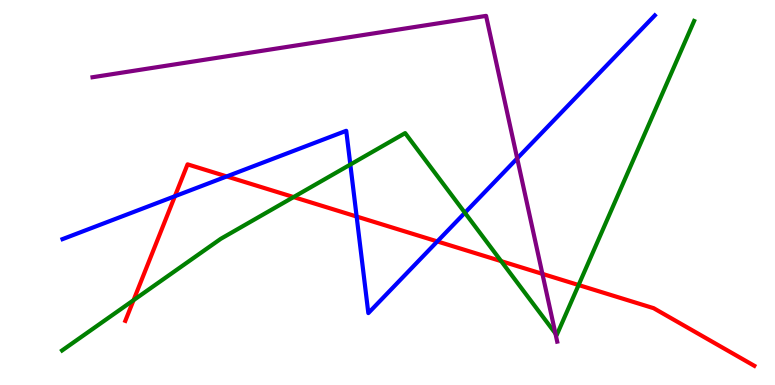[{'lines': ['blue', 'red'], 'intersections': [{'x': 2.26, 'y': 4.9}, {'x': 2.93, 'y': 5.42}, {'x': 4.6, 'y': 4.38}, {'x': 5.64, 'y': 3.73}]}, {'lines': ['green', 'red'], 'intersections': [{'x': 1.72, 'y': 2.2}, {'x': 3.79, 'y': 4.88}, {'x': 6.47, 'y': 3.22}, {'x': 7.47, 'y': 2.6}]}, {'lines': ['purple', 'red'], 'intersections': [{'x': 7.0, 'y': 2.89}]}, {'lines': ['blue', 'green'], 'intersections': [{'x': 4.52, 'y': 5.73}, {'x': 6.0, 'y': 4.47}]}, {'lines': ['blue', 'purple'], 'intersections': [{'x': 6.67, 'y': 5.89}]}, {'lines': ['green', 'purple'], 'intersections': [{'x': 7.17, 'y': 1.34}]}]